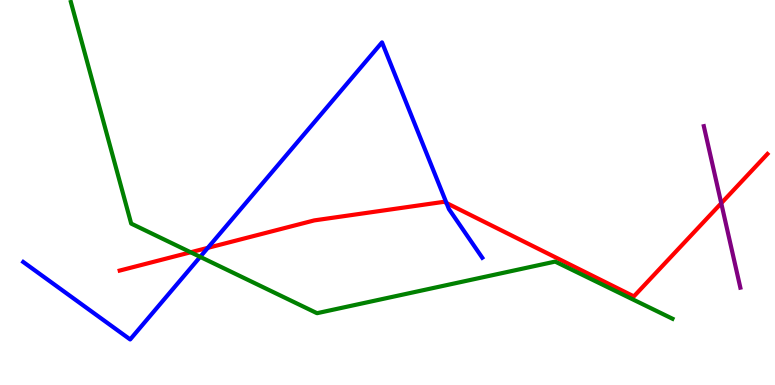[{'lines': ['blue', 'red'], 'intersections': [{'x': 2.68, 'y': 3.56}, {'x': 5.76, 'y': 4.73}]}, {'lines': ['green', 'red'], 'intersections': [{'x': 2.46, 'y': 3.45}]}, {'lines': ['purple', 'red'], 'intersections': [{'x': 9.31, 'y': 4.72}]}, {'lines': ['blue', 'green'], 'intersections': [{'x': 2.58, 'y': 3.33}]}, {'lines': ['blue', 'purple'], 'intersections': []}, {'lines': ['green', 'purple'], 'intersections': []}]